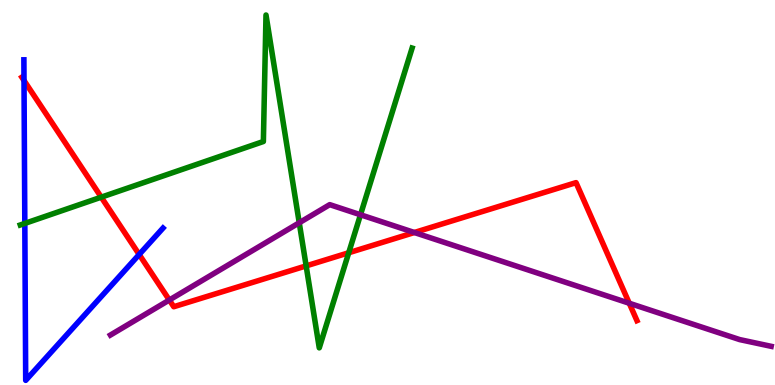[{'lines': ['blue', 'red'], 'intersections': [{'x': 0.31, 'y': 7.91}, {'x': 1.8, 'y': 3.39}]}, {'lines': ['green', 'red'], 'intersections': [{'x': 1.31, 'y': 4.88}, {'x': 3.95, 'y': 3.09}, {'x': 4.5, 'y': 3.43}]}, {'lines': ['purple', 'red'], 'intersections': [{'x': 2.18, 'y': 2.21}, {'x': 5.35, 'y': 3.96}, {'x': 8.12, 'y': 2.12}]}, {'lines': ['blue', 'green'], 'intersections': [{'x': 0.32, 'y': 4.2}]}, {'lines': ['blue', 'purple'], 'intersections': []}, {'lines': ['green', 'purple'], 'intersections': [{'x': 3.86, 'y': 4.21}, {'x': 4.65, 'y': 4.42}]}]